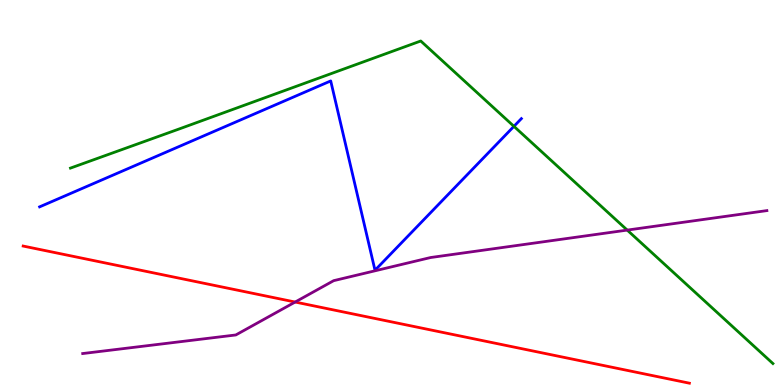[{'lines': ['blue', 'red'], 'intersections': []}, {'lines': ['green', 'red'], 'intersections': []}, {'lines': ['purple', 'red'], 'intersections': [{'x': 3.81, 'y': 2.15}]}, {'lines': ['blue', 'green'], 'intersections': [{'x': 6.63, 'y': 6.72}]}, {'lines': ['blue', 'purple'], 'intersections': []}, {'lines': ['green', 'purple'], 'intersections': [{'x': 8.09, 'y': 4.02}]}]